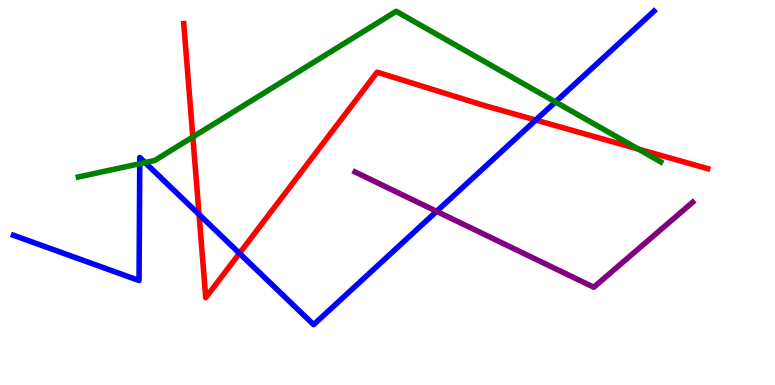[{'lines': ['blue', 'red'], 'intersections': [{'x': 2.57, 'y': 4.43}, {'x': 3.09, 'y': 3.42}, {'x': 6.91, 'y': 6.88}]}, {'lines': ['green', 'red'], 'intersections': [{'x': 2.49, 'y': 6.44}, {'x': 8.23, 'y': 6.13}]}, {'lines': ['purple', 'red'], 'intersections': []}, {'lines': ['blue', 'green'], 'intersections': [{'x': 1.8, 'y': 5.75}, {'x': 1.87, 'y': 5.78}, {'x': 7.17, 'y': 7.35}]}, {'lines': ['blue', 'purple'], 'intersections': [{'x': 5.63, 'y': 4.51}]}, {'lines': ['green', 'purple'], 'intersections': []}]